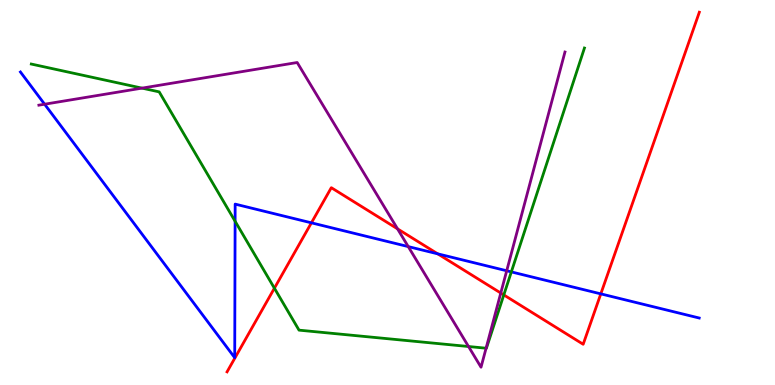[{'lines': ['blue', 'red'], 'intersections': [{'x': 4.02, 'y': 4.21}, {'x': 5.65, 'y': 3.41}, {'x': 7.75, 'y': 2.37}]}, {'lines': ['green', 'red'], 'intersections': [{'x': 3.54, 'y': 2.51}, {'x': 6.5, 'y': 2.34}]}, {'lines': ['purple', 'red'], 'intersections': [{'x': 5.13, 'y': 4.06}, {'x': 6.46, 'y': 2.39}]}, {'lines': ['blue', 'green'], 'intersections': [{'x': 3.03, 'y': 4.25}, {'x': 6.6, 'y': 2.94}]}, {'lines': ['blue', 'purple'], 'intersections': [{'x': 0.576, 'y': 7.29}, {'x': 5.27, 'y': 3.59}, {'x': 6.54, 'y': 2.97}]}, {'lines': ['green', 'purple'], 'intersections': [{'x': 1.83, 'y': 7.71}, {'x': 6.05, 'y': 1.0}, {'x': 6.27, 'y': 0.956}]}]